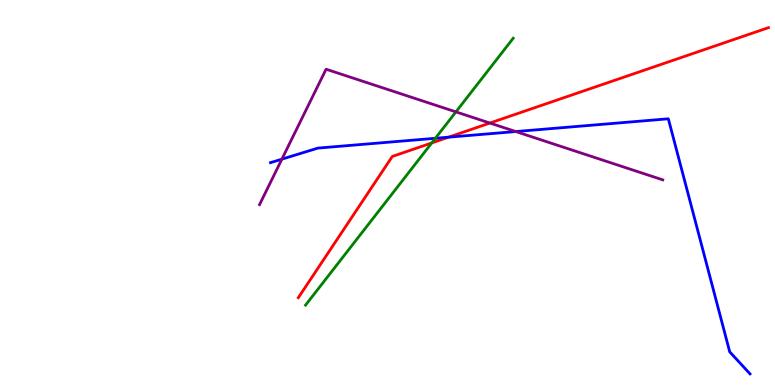[{'lines': ['blue', 'red'], 'intersections': [{'x': 5.79, 'y': 6.44}]}, {'lines': ['green', 'red'], 'intersections': [{'x': 5.57, 'y': 6.29}]}, {'lines': ['purple', 'red'], 'intersections': [{'x': 6.32, 'y': 6.8}]}, {'lines': ['blue', 'green'], 'intersections': [{'x': 5.62, 'y': 6.41}]}, {'lines': ['blue', 'purple'], 'intersections': [{'x': 3.64, 'y': 5.87}, {'x': 6.66, 'y': 6.58}]}, {'lines': ['green', 'purple'], 'intersections': [{'x': 5.88, 'y': 7.09}]}]